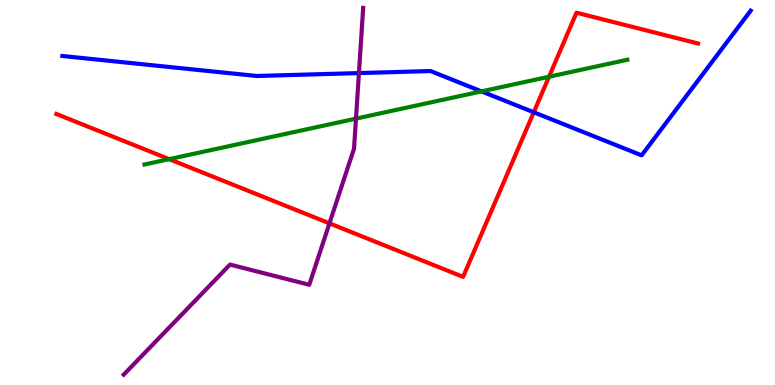[{'lines': ['blue', 'red'], 'intersections': [{'x': 6.89, 'y': 7.08}]}, {'lines': ['green', 'red'], 'intersections': [{'x': 2.18, 'y': 5.87}, {'x': 7.08, 'y': 8.01}]}, {'lines': ['purple', 'red'], 'intersections': [{'x': 4.25, 'y': 4.2}]}, {'lines': ['blue', 'green'], 'intersections': [{'x': 6.21, 'y': 7.63}]}, {'lines': ['blue', 'purple'], 'intersections': [{'x': 4.63, 'y': 8.1}]}, {'lines': ['green', 'purple'], 'intersections': [{'x': 4.59, 'y': 6.92}]}]